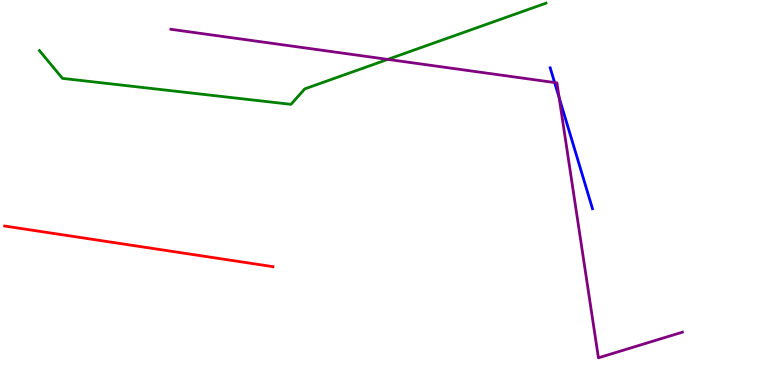[{'lines': ['blue', 'red'], 'intersections': []}, {'lines': ['green', 'red'], 'intersections': []}, {'lines': ['purple', 'red'], 'intersections': []}, {'lines': ['blue', 'green'], 'intersections': []}, {'lines': ['blue', 'purple'], 'intersections': [{'x': 7.16, 'y': 7.86}, {'x': 7.21, 'y': 7.46}]}, {'lines': ['green', 'purple'], 'intersections': [{'x': 5.0, 'y': 8.46}]}]